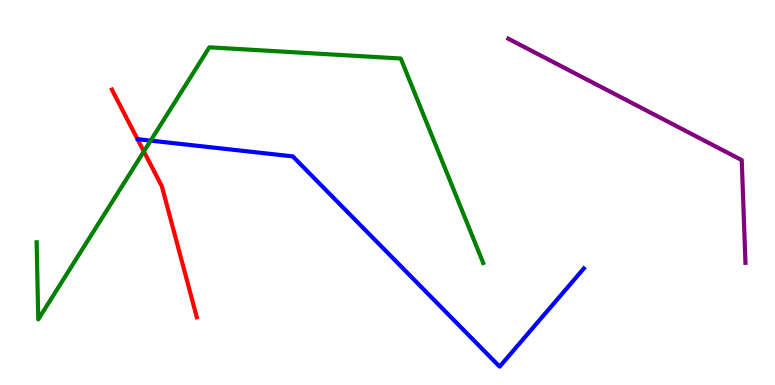[{'lines': ['blue', 'red'], 'intersections': []}, {'lines': ['green', 'red'], 'intersections': [{'x': 1.86, 'y': 6.07}]}, {'lines': ['purple', 'red'], 'intersections': []}, {'lines': ['blue', 'green'], 'intersections': [{'x': 1.94, 'y': 6.35}]}, {'lines': ['blue', 'purple'], 'intersections': []}, {'lines': ['green', 'purple'], 'intersections': []}]